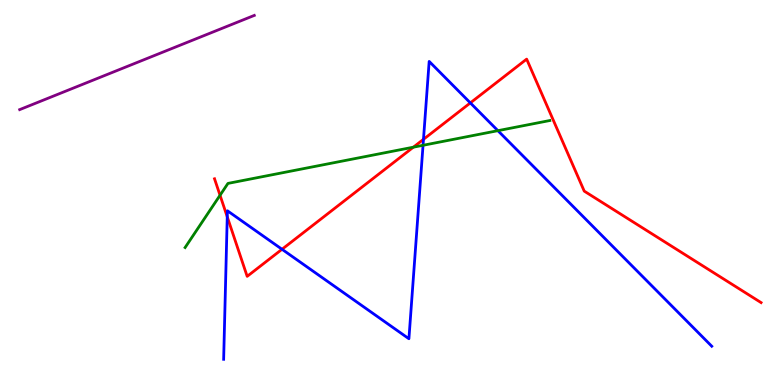[{'lines': ['blue', 'red'], 'intersections': [{'x': 2.93, 'y': 4.37}, {'x': 3.64, 'y': 3.53}, {'x': 5.46, 'y': 6.38}, {'x': 6.07, 'y': 7.33}]}, {'lines': ['green', 'red'], 'intersections': [{'x': 2.84, 'y': 4.93}, {'x': 5.33, 'y': 6.18}]}, {'lines': ['purple', 'red'], 'intersections': []}, {'lines': ['blue', 'green'], 'intersections': [{'x': 5.46, 'y': 6.23}, {'x': 6.42, 'y': 6.61}]}, {'lines': ['blue', 'purple'], 'intersections': []}, {'lines': ['green', 'purple'], 'intersections': []}]